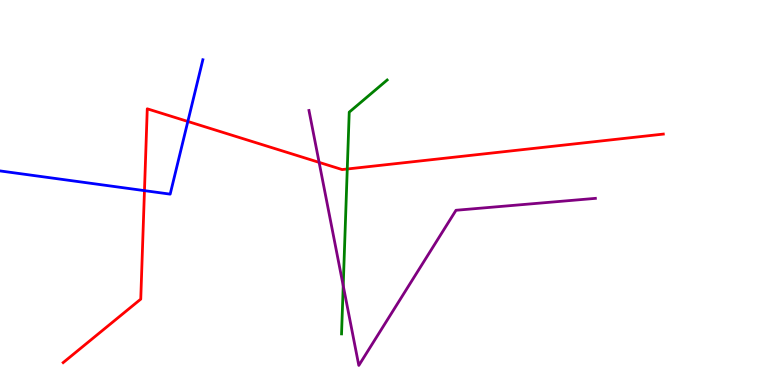[{'lines': ['blue', 'red'], 'intersections': [{'x': 1.86, 'y': 5.05}, {'x': 2.42, 'y': 6.85}]}, {'lines': ['green', 'red'], 'intersections': [{'x': 4.48, 'y': 5.61}]}, {'lines': ['purple', 'red'], 'intersections': [{'x': 4.12, 'y': 5.78}]}, {'lines': ['blue', 'green'], 'intersections': []}, {'lines': ['blue', 'purple'], 'intersections': []}, {'lines': ['green', 'purple'], 'intersections': [{'x': 4.43, 'y': 2.58}]}]